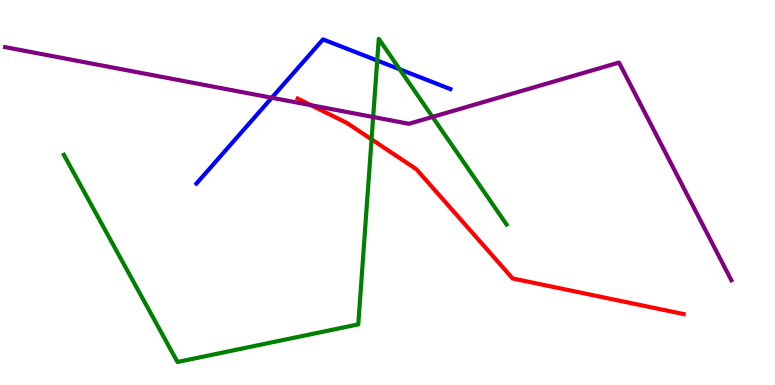[{'lines': ['blue', 'red'], 'intersections': []}, {'lines': ['green', 'red'], 'intersections': [{'x': 4.79, 'y': 6.38}]}, {'lines': ['purple', 'red'], 'intersections': [{'x': 4.01, 'y': 7.27}]}, {'lines': ['blue', 'green'], 'intersections': [{'x': 4.87, 'y': 8.43}, {'x': 5.16, 'y': 8.2}]}, {'lines': ['blue', 'purple'], 'intersections': [{'x': 3.51, 'y': 7.46}]}, {'lines': ['green', 'purple'], 'intersections': [{'x': 4.82, 'y': 6.96}, {'x': 5.58, 'y': 6.96}]}]